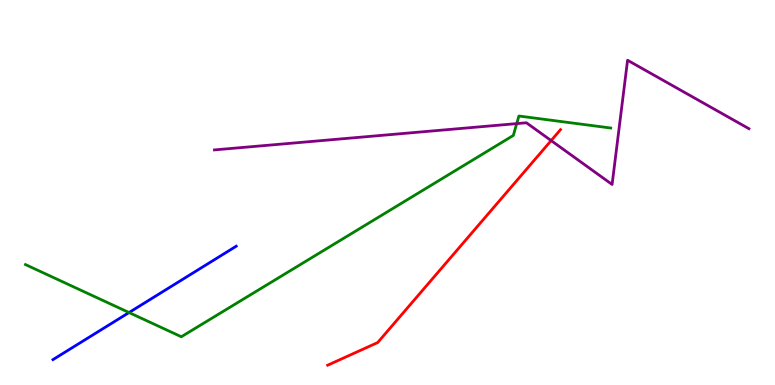[{'lines': ['blue', 'red'], 'intersections': []}, {'lines': ['green', 'red'], 'intersections': []}, {'lines': ['purple', 'red'], 'intersections': [{'x': 7.11, 'y': 6.35}]}, {'lines': ['blue', 'green'], 'intersections': [{'x': 1.66, 'y': 1.88}]}, {'lines': ['blue', 'purple'], 'intersections': []}, {'lines': ['green', 'purple'], 'intersections': [{'x': 6.67, 'y': 6.79}]}]